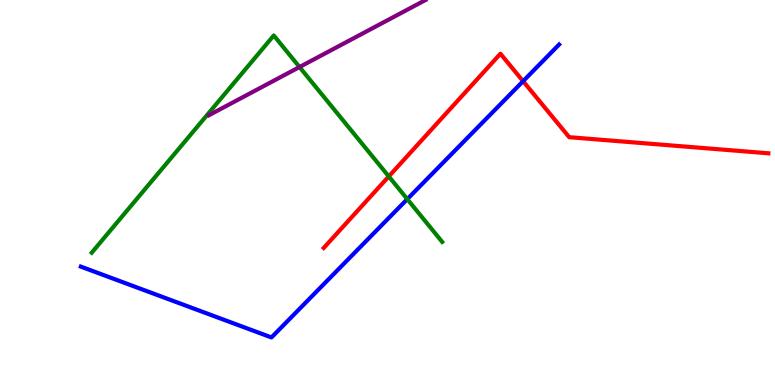[{'lines': ['blue', 'red'], 'intersections': [{'x': 6.75, 'y': 7.89}]}, {'lines': ['green', 'red'], 'intersections': [{'x': 5.02, 'y': 5.42}]}, {'lines': ['purple', 'red'], 'intersections': []}, {'lines': ['blue', 'green'], 'intersections': [{'x': 5.26, 'y': 4.83}]}, {'lines': ['blue', 'purple'], 'intersections': []}, {'lines': ['green', 'purple'], 'intersections': [{'x': 3.86, 'y': 8.26}]}]